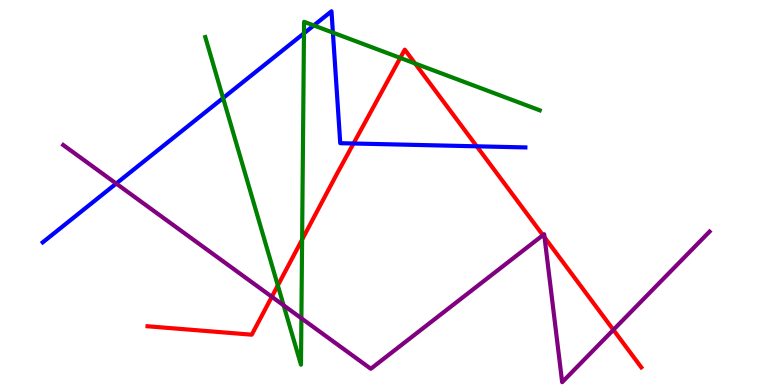[{'lines': ['blue', 'red'], 'intersections': [{'x': 4.56, 'y': 6.27}, {'x': 6.15, 'y': 6.2}]}, {'lines': ['green', 'red'], 'intersections': [{'x': 3.58, 'y': 2.59}, {'x': 3.9, 'y': 3.78}, {'x': 5.16, 'y': 8.5}, {'x': 5.36, 'y': 8.35}]}, {'lines': ['purple', 'red'], 'intersections': [{'x': 3.51, 'y': 2.29}, {'x': 7.01, 'y': 3.89}, {'x': 7.03, 'y': 3.83}, {'x': 7.91, 'y': 1.43}]}, {'lines': ['blue', 'green'], 'intersections': [{'x': 2.88, 'y': 7.45}, {'x': 3.92, 'y': 9.14}, {'x': 4.05, 'y': 9.34}, {'x': 4.3, 'y': 9.15}]}, {'lines': ['blue', 'purple'], 'intersections': [{'x': 1.5, 'y': 5.23}]}, {'lines': ['green', 'purple'], 'intersections': [{'x': 3.66, 'y': 2.07}, {'x': 3.89, 'y': 1.73}]}]